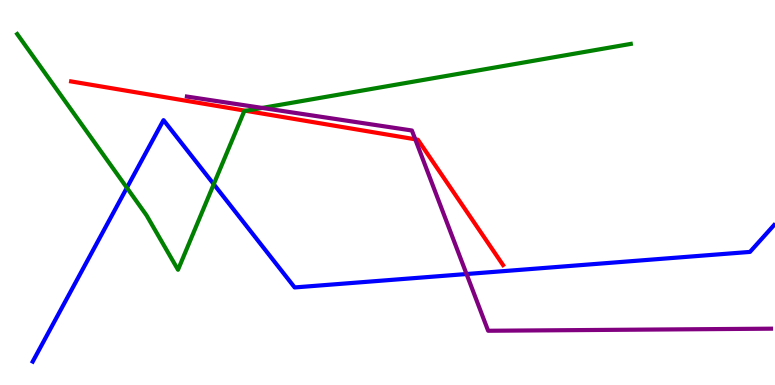[{'lines': ['blue', 'red'], 'intersections': []}, {'lines': ['green', 'red'], 'intersections': [{'x': 3.17, 'y': 7.12}]}, {'lines': ['purple', 'red'], 'intersections': [{'x': 5.36, 'y': 6.38}]}, {'lines': ['blue', 'green'], 'intersections': [{'x': 1.64, 'y': 5.12}, {'x': 2.76, 'y': 5.22}]}, {'lines': ['blue', 'purple'], 'intersections': [{'x': 6.02, 'y': 2.88}]}, {'lines': ['green', 'purple'], 'intersections': [{'x': 3.38, 'y': 7.2}]}]